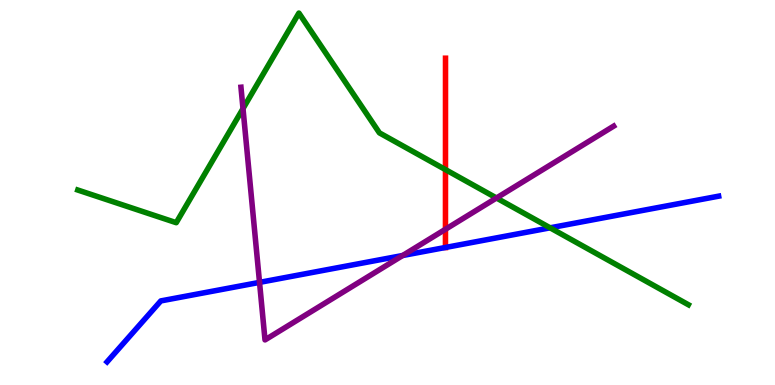[{'lines': ['blue', 'red'], 'intersections': [{'x': 5.75, 'y': 3.57}]}, {'lines': ['green', 'red'], 'intersections': [{'x': 5.75, 'y': 5.59}]}, {'lines': ['purple', 'red'], 'intersections': [{'x': 5.75, 'y': 4.04}]}, {'lines': ['blue', 'green'], 'intersections': [{'x': 7.1, 'y': 4.08}]}, {'lines': ['blue', 'purple'], 'intersections': [{'x': 3.35, 'y': 2.67}, {'x': 5.2, 'y': 3.36}]}, {'lines': ['green', 'purple'], 'intersections': [{'x': 3.14, 'y': 7.18}, {'x': 6.41, 'y': 4.86}]}]